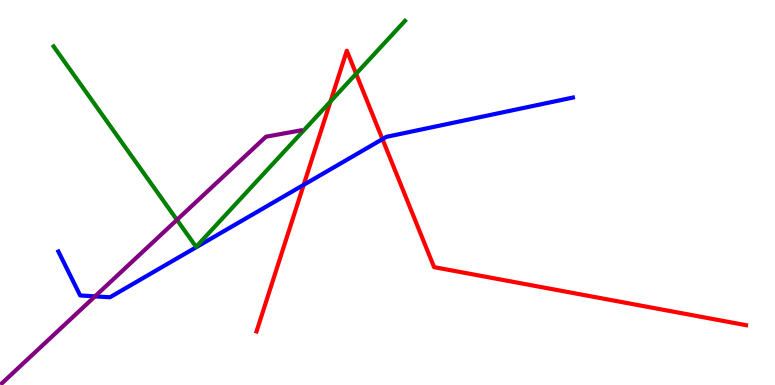[{'lines': ['blue', 'red'], 'intersections': [{'x': 3.92, 'y': 5.2}, {'x': 4.94, 'y': 6.39}]}, {'lines': ['green', 'red'], 'intersections': [{'x': 4.26, 'y': 7.36}, {'x': 4.59, 'y': 8.08}]}, {'lines': ['purple', 'red'], 'intersections': []}, {'lines': ['blue', 'green'], 'intersections': []}, {'lines': ['blue', 'purple'], 'intersections': [{'x': 1.23, 'y': 2.3}]}, {'lines': ['green', 'purple'], 'intersections': [{'x': 2.28, 'y': 4.29}]}]